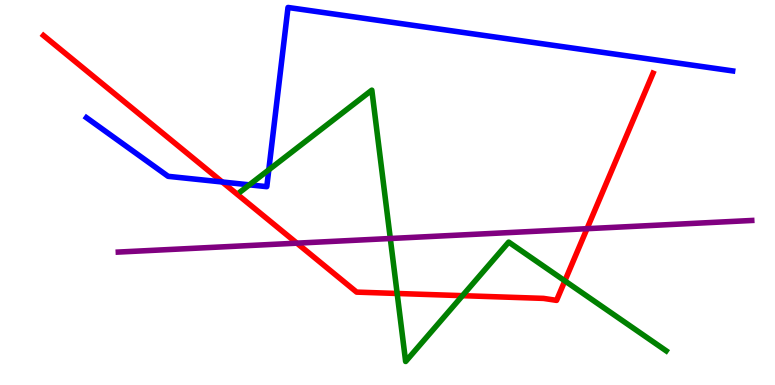[{'lines': ['blue', 'red'], 'intersections': [{'x': 2.87, 'y': 5.27}]}, {'lines': ['green', 'red'], 'intersections': [{'x': 5.12, 'y': 2.38}, {'x': 5.97, 'y': 2.32}, {'x': 7.29, 'y': 2.7}]}, {'lines': ['purple', 'red'], 'intersections': [{'x': 3.83, 'y': 3.68}, {'x': 7.57, 'y': 4.06}]}, {'lines': ['blue', 'green'], 'intersections': [{'x': 3.22, 'y': 5.2}, {'x': 3.47, 'y': 5.59}]}, {'lines': ['blue', 'purple'], 'intersections': []}, {'lines': ['green', 'purple'], 'intersections': [{'x': 5.04, 'y': 3.81}]}]